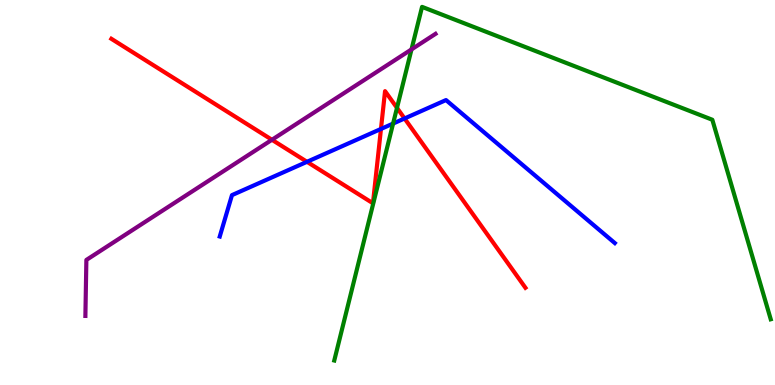[{'lines': ['blue', 'red'], 'intersections': [{'x': 3.96, 'y': 5.8}, {'x': 4.92, 'y': 6.65}, {'x': 5.22, 'y': 6.92}]}, {'lines': ['green', 'red'], 'intersections': [{'x': 5.12, 'y': 7.2}]}, {'lines': ['purple', 'red'], 'intersections': [{'x': 3.51, 'y': 6.37}]}, {'lines': ['blue', 'green'], 'intersections': [{'x': 5.07, 'y': 6.79}]}, {'lines': ['blue', 'purple'], 'intersections': []}, {'lines': ['green', 'purple'], 'intersections': [{'x': 5.31, 'y': 8.72}]}]